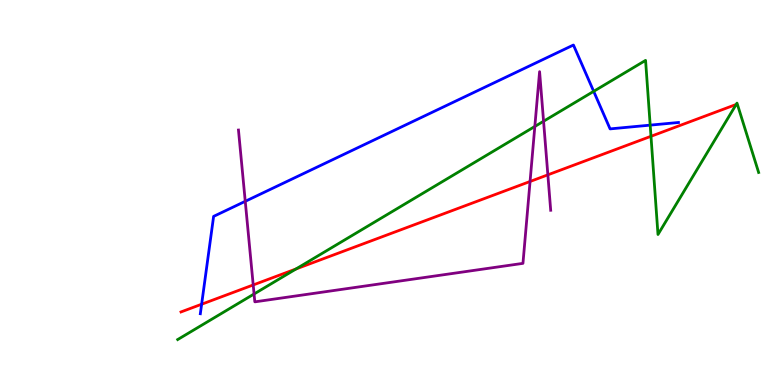[{'lines': ['blue', 'red'], 'intersections': [{'x': 2.6, 'y': 2.1}]}, {'lines': ['green', 'red'], 'intersections': [{'x': 3.82, 'y': 3.01}, {'x': 8.4, 'y': 6.46}]}, {'lines': ['purple', 'red'], 'intersections': [{'x': 3.27, 'y': 2.6}, {'x': 6.84, 'y': 5.29}, {'x': 7.07, 'y': 5.46}]}, {'lines': ['blue', 'green'], 'intersections': [{'x': 7.66, 'y': 7.63}, {'x': 8.39, 'y': 6.75}]}, {'lines': ['blue', 'purple'], 'intersections': [{'x': 3.16, 'y': 4.77}]}, {'lines': ['green', 'purple'], 'intersections': [{'x': 3.28, 'y': 2.36}, {'x': 6.9, 'y': 6.72}, {'x': 7.01, 'y': 6.85}]}]